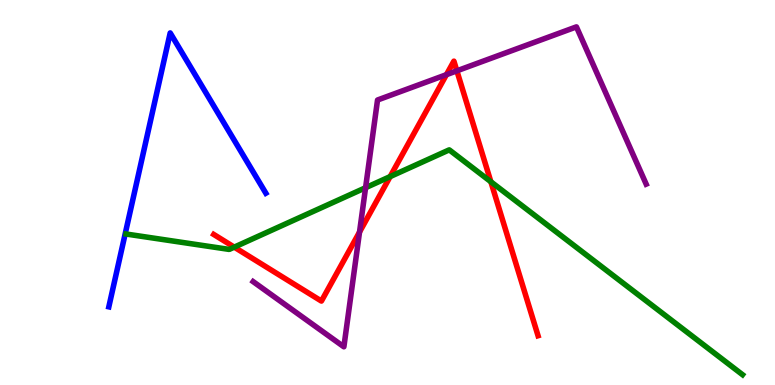[{'lines': ['blue', 'red'], 'intersections': []}, {'lines': ['green', 'red'], 'intersections': [{'x': 3.02, 'y': 3.58}, {'x': 5.03, 'y': 5.41}, {'x': 6.33, 'y': 5.28}]}, {'lines': ['purple', 'red'], 'intersections': [{'x': 4.64, 'y': 3.97}, {'x': 5.76, 'y': 8.06}, {'x': 5.9, 'y': 8.16}]}, {'lines': ['blue', 'green'], 'intersections': []}, {'lines': ['blue', 'purple'], 'intersections': []}, {'lines': ['green', 'purple'], 'intersections': [{'x': 4.72, 'y': 5.12}]}]